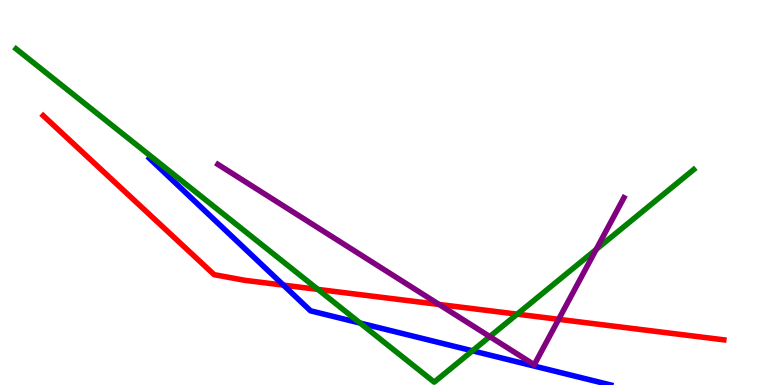[{'lines': ['blue', 'red'], 'intersections': [{'x': 3.66, 'y': 2.59}]}, {'lines': ['green', 'red'], 'intersections': [{'x': 4.1, 'y': 2.48}, {'x': 6.67, 'y': 1.84}]}, {'lines': ['purple', 'red'], 'intersections': [{'x': 5.67, 'y': 2.09}, {'x': 7.21, 'y': 1.71}]}, {'lines': ['blue', 'green'], 'intersections': [{'x': 4.65, 'y': 1.61}, {'x': 6.1, 'y': 0.888}]}, {'lines': ['blue', 'purple'], 'intersections': []}, {'lines': ['green', 'purple'], 'intersections': [{'x': 6.32, 'y': 1.26}, {'x': 7.69, 'y': 3.52}]}]